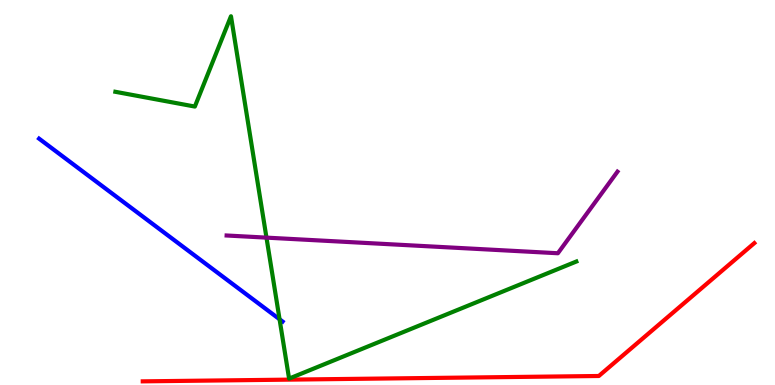[{'lines': ['blue', 'red'], 'intersections': []}, {'lines': ['green', 'red'], 'intersections': []}, {'lines': ['purple', 'red'], 'intersections': []}, {'lines': ['blue', 'green'], 'intersections': [{'x': 3.61, 'y': 1.71}]}, {'lines': ['blue', 'purple'], 'intersections': []}, {'lines': ['green', 'purple'], 'intersections': [{'x': 3.44, 'y': 3.83}]}]